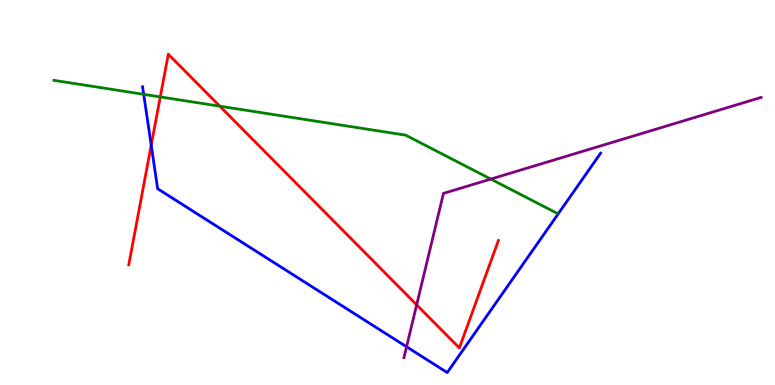[{'lines': ['blue', 'red'], 'intersections': [{'x': 1.95, 'y': 6.23}]}, {'lines': ['green', 'red'], 'intersections': [{'x': 2.07, 'y': 7.48}, {'x': 2.84, 'y': 7.24}]}, {'lines': ['purple', 'red'], 'intersections': [{'x': 5.38, 'y': 2.08}]}, {'lines': ['blue', 'green'], 'intersections': [{'x': 1.85, 'y': 7.55}]}, {'lines': ['blue', 'purple'], 'intersections': [{'x': 5.25, 'y': 0.993}]}, {'lines': ['green', 'purple'], 'intersections': [{'x': 6.33, 'y': 5.35}]}]